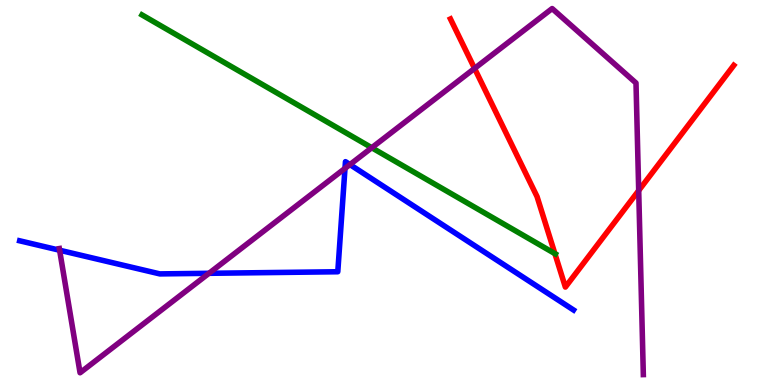[{'lines': ['blue', 'red'], 'intersections': []}, {'lines': ['green', 'red'], 'intersections': [{'x': 7.16, 'y': 3.41}]}, {'lines': ['purple', 'red'], 'intersections': [{'x': 6.12, 'y': 8.22}, {'x': 8.24, 'y': 5.05}]}, {'lines': ['blue', 'green'], 'intersections': []}, {'lines': ['blue', 'purple'], 'intersections': [{'x': 0.769, 'y': 3.5}, {'x': 2.7, 'y': 2.9}, {'x': 4.45, 'y': 5.63}, {'x': 4.52, 'y': 5.73}]}, {'lines': ['green', 'purple'], 'intersections': [{'x': 4.8, 'y': 6.16}]}]